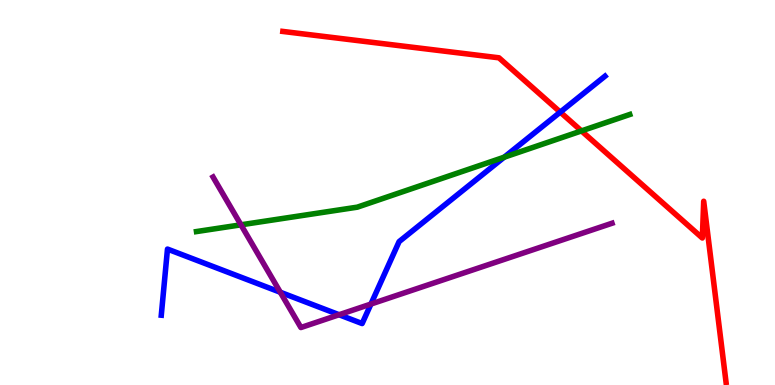[{'lines': ['blue', 'red'], 'intersections': [{'x': 7.23, 'y': 7.09}]}, {'lines': ['green', 'red'], 'intersections': [{'x': 7.5, 'y': 6.6}]}, {'lines': ['purple', 'red'], 'intersections': []}, {'lines': ['blue', 'green'], 'intersections': [{'x': 6.51, 'y': 5.92}]}, {'lines': ['blue', 'purple'], 'intersections': [{'x': 3.62, 'y': 2.41}, {'x': 4.38, 'y': 1.83}, {'x': 4.79, 'y': 2.1}]}, {'lines': ['green', 'purple'], 'intersections': [{'x': 3.11, 'y': 4.16}]}]